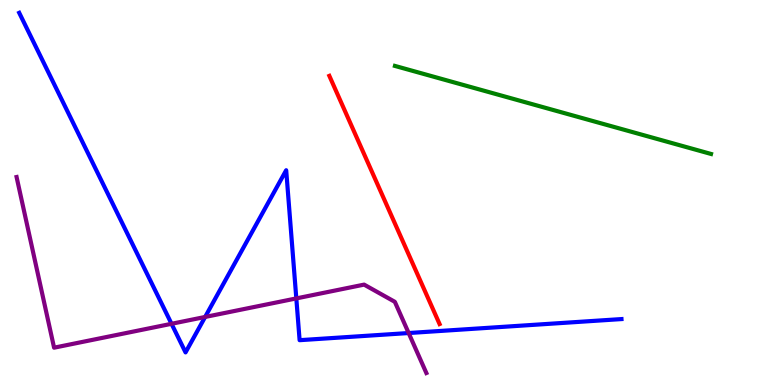[{'lines': ['blue', 'red'], 'intersections': []}, {'lines': ['green', 'red'], 'intersections': []}, {'lines': ['purple', 'red'], 'intersections': []}, {'lines': ['blue', 'green'], 'intersections': []}, {'lines': ['blue', 'purple'], 'intersections': [{'x': 2.21, 'y': 1.59}, {'x': 2.65, 'y': 1.77}, {'x': 3.82, 'y': 2.25}, {'x': 5.27, 'y': 1.35}]}, {'lines': ['green', 'purple'], 'intersections': []}]